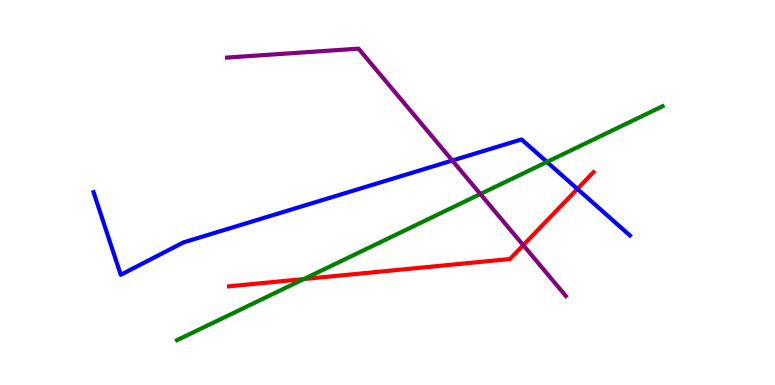[{'lines': ['blue', 'red'], 'intersections': [{'x': 7.45, 'y': 5.09}]}, {'lines': ['green', 'red'], 'intersections': [{'x': 3.92, 'y': 2.75}]}, {'lines': ['purple', 'red'], 'intersections': [{'x': 6.75, 'y': 3.63}]}, {'lines': ['blue', 'green'], 'intersections': [{'x': 7.06, 'y': 5.79}]}, {'lines': ['blue', 'purple'], 'intersections': [{'x': 5.84, 'y': 5.83}]}, {'lines': ['green', 'purple'], 'intersections': [{'x': 6.2, 'y': 4.96}]}]